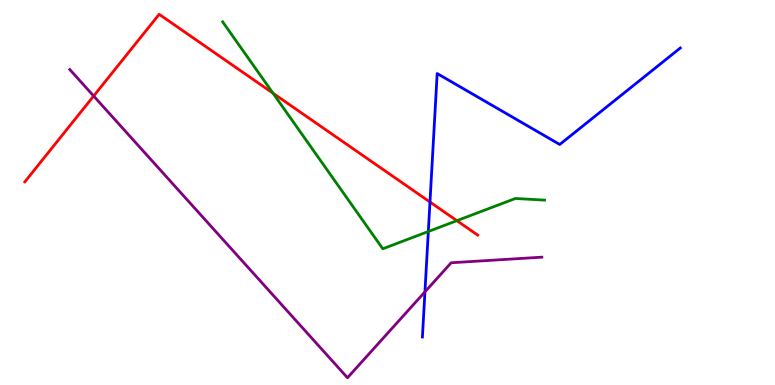[{'lines': ['blue', 'red'], 'intersections': [{'x': 5.55, 'y': 4.75}]}, {'lines': ['green', 'red'], 'intersections': [{'x': 3.52, 'y': 7.58}, {'x': 5.9, 'y': 4.27}]}, {'lines': ['purple', 'red'], 'intersections': [{'x': 1.21, 'y': 7.51}]}, {'lines': ['blue', 'green'], 'intersections': [{'x': 5.53, 'y': 3.99}]}, {'lines': ['blue', 'purple'], 'intersections': [{'x': 5.48, 'y': 2.42}]}, {'lines': ['green', 'purple'], 'intersections': []}]